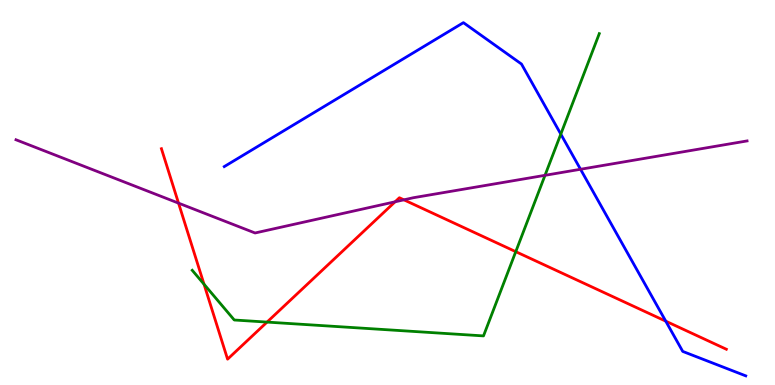[{'lines': ['blue', 'red'], 'intersections': [{'x': 8.59, 'y': 1.66}]}, {'lines': ['green', 'red'], 'intersections': [{'x': 2.63, 'y': 2.62}, {'x': 3.45, 'y': 1.63}, {'x': 6.66, 'y': 3.46}]}, {'lines': ['purple', 'red'], 'intersections': [{'x': 2.3, 'y': 4.72}, {'x': 5.1, 'y': 4.76}, {'x': 5.21, 'y': 4.81}]}, {'lines': ['blue', 'green'], 'intersections': [{'x': 7.24, 'y': 6.52}]}, {'lines': ['blue', 'purple'], 'intersections': [{'x': 7.49, 'y': 5.6}]}, {'lines': ['green', 'purple'], 'intersections': [{'x': 7.03, 'y': 5.45}]}]